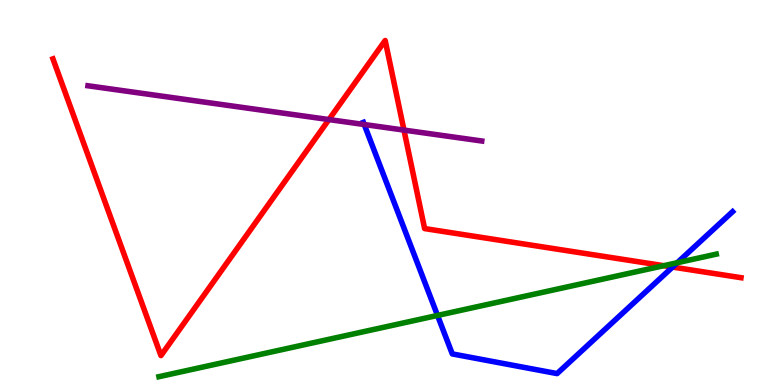[{'lines': ['blue', 'red'], 'intersections': [{'x': 8.68, 'y': 3.06}]}, {'lines': ['green', 'red'], 'intersections': [{'x': 8.56, 'y': 3.1}]}, {'lines': ['purple', 'red'], 'intersections': [{'x': 4.24, 'y': 6.89}, {'x': 5.21, 'y': 6.62}]}, {'lines': ['blue', 'green'], 'intersections': [{'x': 5.65, 'y': 1.81}, {'x': 8.74, 'y': 3.18}]}, {'lines': ['blue', 'purple'], 'intersections': [{'x': 4.7, 'y': 6.77}]}, {'lines': ['green', 'purple'], 'intersections': []}]